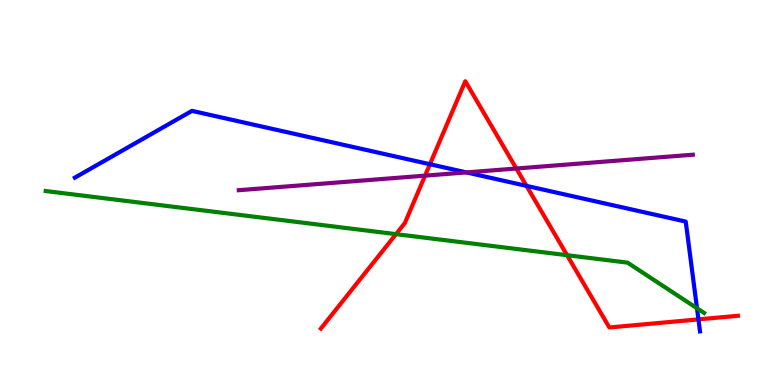[{'lines': ['blue', 'red'], 'intersections': [{'x': 5.55, 'y': 5.73}, {'x': 6.79, 'y': 5.17}, {'x': 9.01, 'y': 1.7}]}, {'lines': ['green', 'red'], 'intersections': [{'x': 5.11, 'y': 3.92}, {'x': 7.32, 'y': 3.37}]}, {'lines': ['purple', 'red'], 'intersections': [{'x': 5.48, 'y': 5.44}, {'x': 6.66, 'y': 5.62}]}, {'lines': ['blue', 'green'], 'intersections': [{'x': 8.99, 'y': 1.99}]}, {'lines': ['blue', 'purple'], 'intersections': [{'x': 6.02, 'y': 5.52}]}, {'lines': ['green', 'purple'], 'intersections': []}]